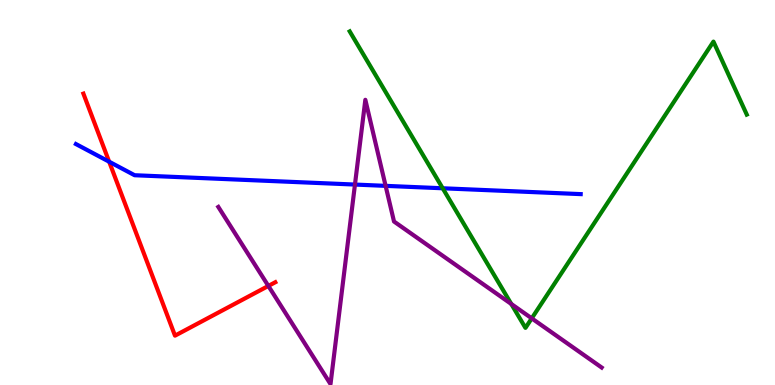[{'lines': ['blue', 'red'], 'intersections': [{'x': 1.41, 'y': 5.8}]}, {'lines': ['green', 'red'], 'intersections': []}, {'lines': ['purple', 'red'], 'intersections': [{'x': 3.46, 'y': 2.57}]}, {'lines': ['blue', 'green'], 'intersections': [{'x': 5.71, 'y': 5.11}]}, {'lines': ['blue', 'purple'], 'intersections': [{'x': 4.58, 'y': 5.21}, {'x': 4.98, 'y': 5.17}]}, {'lines': ['green', 'purple'], 'intersections': [{'x': 6.6, 'y': 2.1}, {'x': 6.86, 'y': 1.73}]}]